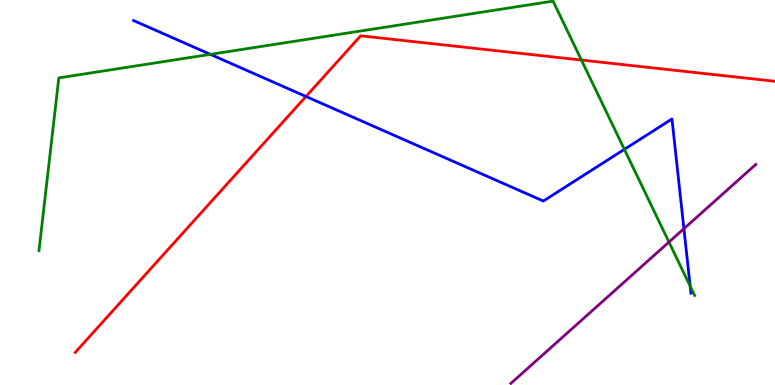[{'lines': ['blue', 'red'], 'intersections': [{'x': 3.95, 'y': 7.49}]}, {'lines': ['green', 'red'], 'intersections': [{'x': 7.5, 'y': 8.44}]}, {'lines': ['purple', 'red'], 'intersections': []}, {'lines': ['blue', 'green'], 'intersections': [{'x': 2.71, 'y': 8.59}, {'x': 8.06, 'y': 6.12}, {'x': 8.91, 'y': 2.57}]}, {'lines': ['blue', 'purple'], 'intersections': [{'x': 8.82, 'y': 4.06}]}, {'lines': ['green', 'purple'], 'intersections': [{'x': 8.63, 'y': 3.71}]}]